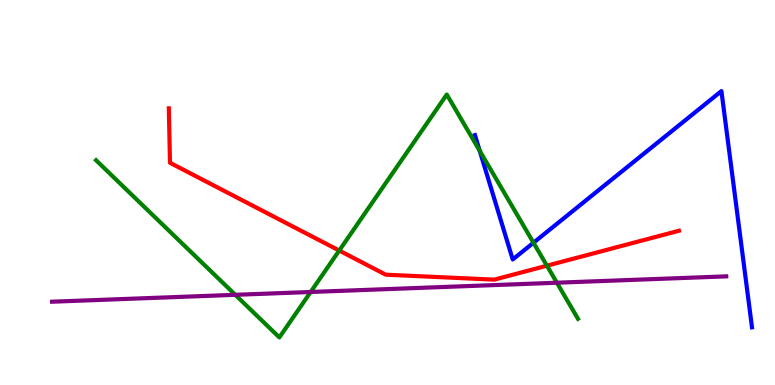[{'lines': ['blue', 'red'], 'intersections': []}, {'lines': ['green', 'red'], 'intersections': [{'x': 4.38, 'y': 3.49}, {'x': 7.06, 'y': 3.1}]}, {'lines': ['purple', 'red'], 'intersections': []}, {'lines': ['blue', 'green'], 'intersections': [{'x': 6.19, 'y': 6.08}, {'x': 6.88, 'y': 3.7}]}, {'lines': ['blue', 'purple'], 'intersections': []}, {'lines': ['green', 'purple'], 'intersections': [{'x': 3.04, 'y': 2.34}, {'x': 4.01, 'y': 2.42}, {'x': 7.19, 'y': 2.66}]}]